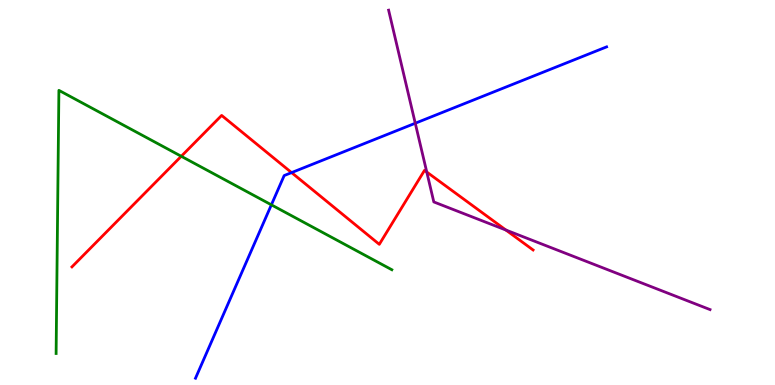[{'lines': ['blue', 'red'], 'intersections': [{'x': 3.76, 'y': 5.52}]}, {'lines': ['green', 'red'], 'intersections': [{'x': 2.34, 'y': 5.94}]}, {'lines': ['purple', 'red'], 'intersections': [{'x': 5.51, 'y': 5.53}, {'x': 6.53, 'y': 4.03}]}, {'lines': ['blue', 'green'], 'intersections': [{'x': 3.5, 'y': 4.68}]}, {'lines': ['blue', 'purple'], 'intersections': [{'x': 5.36, 'y': 6.8}]}, {'lines': ['green', 'purple'], 'intersections': []}]